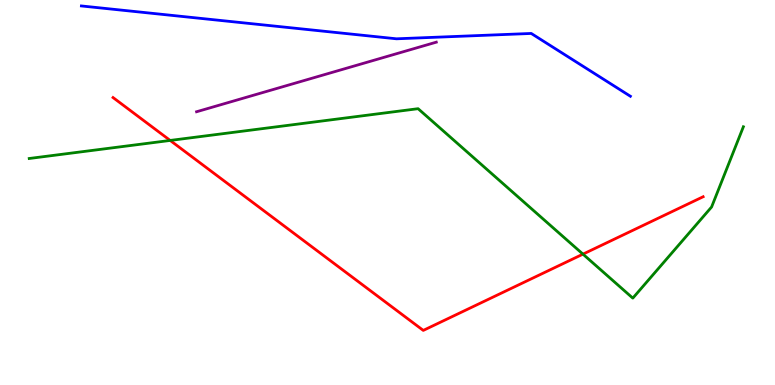[{'lines': ['blue', 'red'], 'intersections': []}, {'lines': ['green', 'red'], 'intersections': [{'x': 2.2, 'y': 6.35}, {'x': 7.52, 'y': 3.4}]}, {'lines': ['purple', 'red'], 'intersections': []}, {'lines': ['blue', 'green'], 'intersections': []}, {'lines': ['blue', 'purple'], 'intersections': []}, {'lines': ['green', 'purple'], 'intersections': []}]